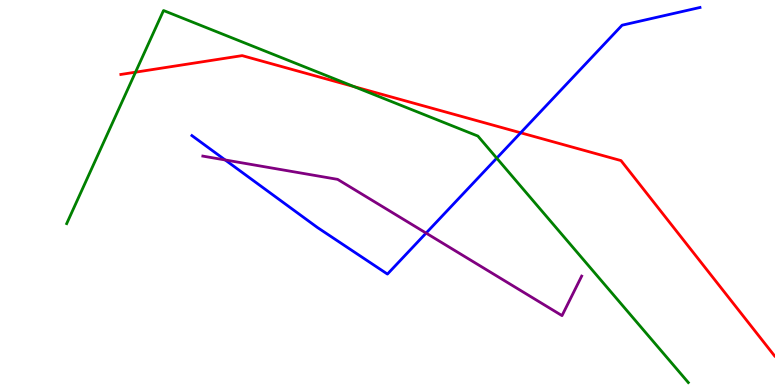[{'lines': ['blue', 'red'], 'intersections': [{'x': 6.72, 'y': 6.55}]}, {'lines': ['green', 'red'], 'intersections': [{'x': 1.75, 'y': 8.13}, {'x': 4.57, 'y': 7.75}]}, {'lines': ['purple', 'red'], 'intersections': []}, {'lines': ['blue', 'green'], 'intersections': [{'x': 6.41, 'y': 5.89}]}, {'lines': ['blue', 'purple'], 'intersections': [{'x': 2.91, 'y': 5.85}, {'x': 5.5, 'y': 3.95}]}, {'lines': ['green', 'purple'], 'intersections': []}]